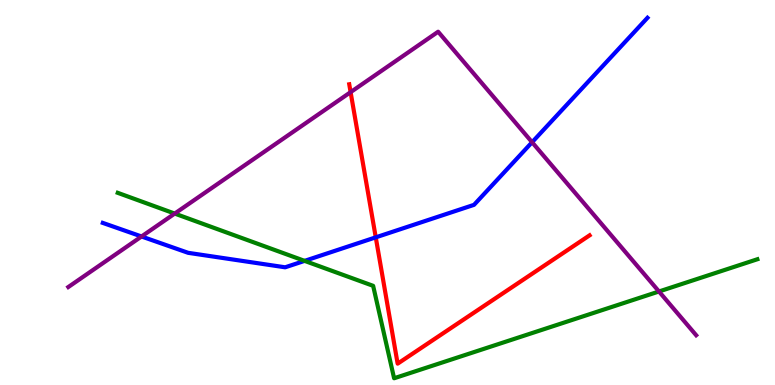[{'lines': ['blue', 'red'], 'intersections': [{'x': 4.85, 'y': 3.84}]}, {'lines': ['green', 'red'], 'intersections': []}, {'lines': ['purple', 'red'], 'intersections': [{'x': 4.52, 'y': 7.61}]}, {'lines': ['blue', 'green'], 'intersections': [{'x': 3.93, 'y': 3.22}]}, {'lines': ['blue', 'purple'], 'intersections': [{'x': 1.83, 'y': 3.86}, {'x': 6.87, 'y': 6.31}]}, {'lines': ['green', 'purple'], 'intersections': [{'x': 2.25, 'y': 4.45}, {'x': 8.5, 'y': 2.43}]}]